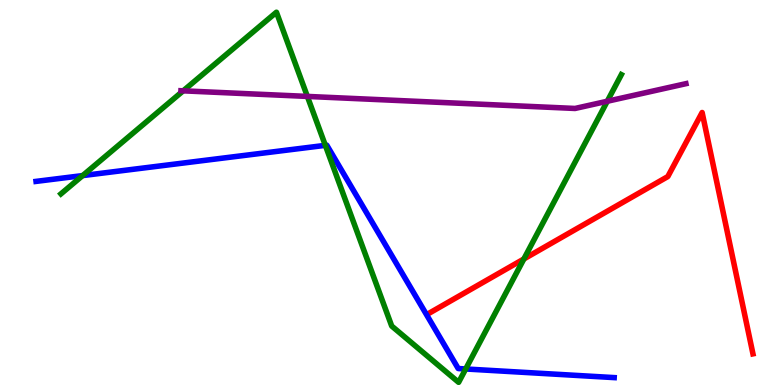[{'lines': ['blue', 'red'], 'intersections': []}, {'lines': ['green', 'red'], 'intersections': [{'x': 6.76, 'y': 3.27}]}, {'lines': ['purple', 'red'], 'intersections': []}, {'lines': ['blue', 'green'], 'intersections': [{'x': 1.07, 'y': 5.44}, {'x': 4.2, 'y': 6.22}, {'x': 6.01, 'y': 0.416}]}, {'lines': ['blue', 'purple'], 'intersections': []}, {'lines': ['green', 'purple'], 'intersections': [{'x': 2.36, 'y': 7.64}, {'x': 3.97, 'y': 7.5}, {'x': 7.84, 'y': 7.37}]}]